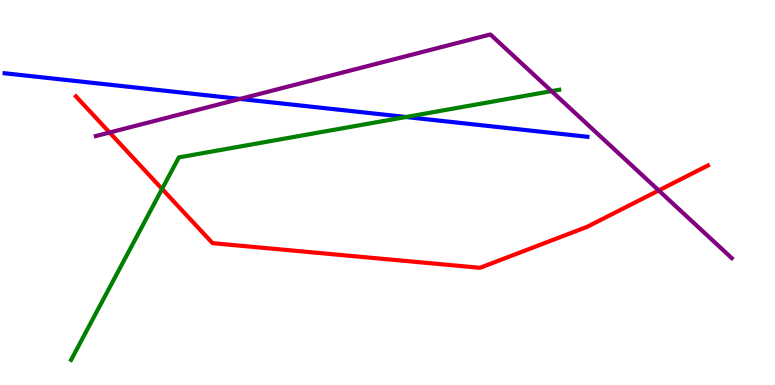[{'lines': ['blue', 'red'], 'intersections': []}, {'lines': ['green', 'red'], 'intersections': [{'x': 2.09, 'y': 5.09}]}, {'lines': ['purple', 'red'], 'intersections': [{'x': 1.41, 'y': 6.56}, {'x': 8.5, 'y': 5.05}]}, {'lines': ['blue', 'green'], 'intersections': [{'x': 5.24, 'y': 6.96}]}, {'lines': ['blue', 'purple'], 'intersections': [{'x': 3.1, 'y': 7.43}]}, {'lines': ['green', 'purple'], 'intersections': [{'x': 7.12, 'y': 7.63}]}]